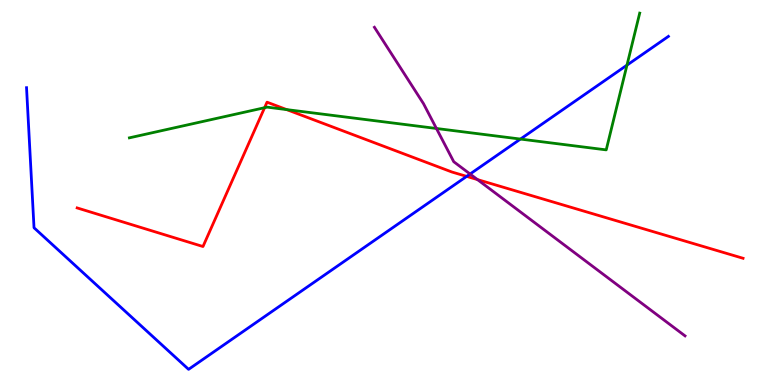[{'lines': ['blue', 'red'], 'intersections': [{'x': 6.02, 'y': 5.42}]}, {'lines': ['green', 'red'], 'intersections': [{'x': 3.41, 'y': 7.2}, {'x': 3.7, 'y': 7.15}]}, {'lines': ['purple', 'red'], 'intersections': [{'x': 6.16, 'y': 5.34}]}, {'lines': ['blue', 'green'], 'intersections': [{'x': 6.72, 'y': 6.39}, {'x': 8.09, 'y': 8.31}]}, {'lines': ['blue', 'purple'], 'intersections': [{'x': 6.07, 'y': 5.48}]}, {'lines': ['green', 'purple'], 'intersections': [{'x': 5.63, 'y': 6.66}]}]